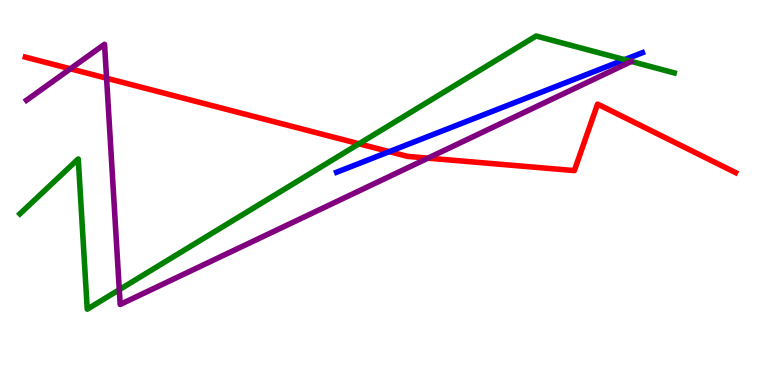[{'lines': ['blue', 'red'], 'intersections': [{'x': 5.02, 'y': 6.06}]}, {'lines': ['green', 'red'], 'intersections': [{'x': 4.63, 'y': 6.27}]}, {'lines': ['purple', 'red'], 'intersections': [{'x': 0.908, 'y': 8.21}, {'x': 1.38, 'y': 7.97}, {'x': 5.52, 'y': 5.89}]}, {'lines': ['blue', 'green'], 'intersections': [{'x': 8.06, 'y': 8.45}]}, {'lines': ['blue', 'purple'], 'intersections': []}, {'lines': ['green', 'purple'], 'intersections': [{'x': 1.54, 'y': 2.48}]}]